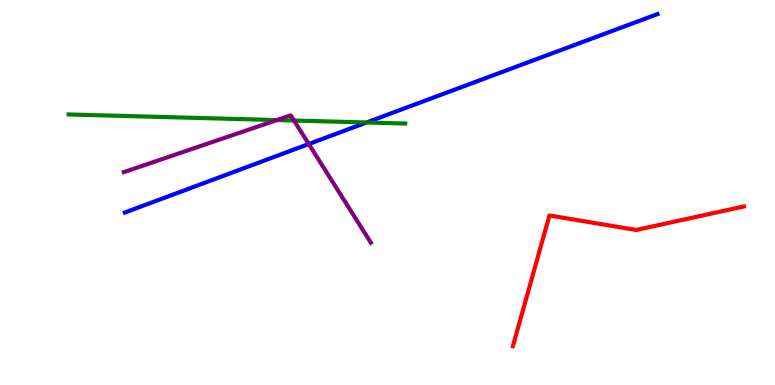[{'lines': ['blue', 'red'], 'intersections': []}, {'lines': ['green', 'red'], 'intersections': []}, {'lines': ['purple', 'red'], 'intersections': []}, {'lines': ['blue', 'green'], 'intersections': [{'x': 4.73, 'y': 6.82}]}, {'lines': ['blue', 'purple'], 'intersections': [{'x': 3.98, 'y': 6.26}]}, {'lines': ['green', 'purple'], 'intersections': [{'x': 3.57, 'y': 6.88}, {'x': 3.79, 'y': 6.87}]}]